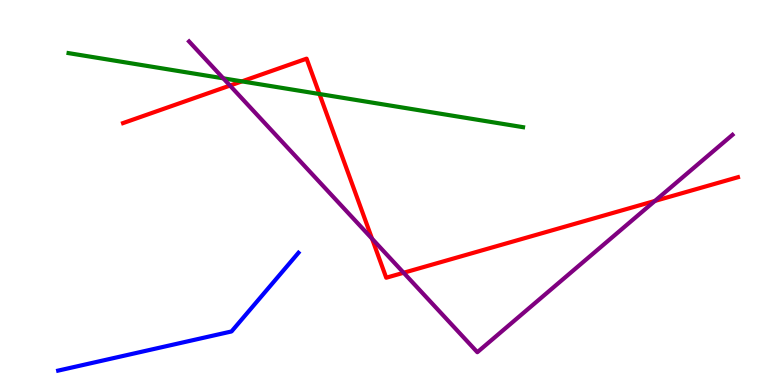[{'lines': ['blue', 'red'], 'intersections': []}, {'lines': ['green', 'red'], 'intersections': [{'x': 3.12, 'y': 7.89}, {'x': 4.12, 'y': 7.56}]}, {'lines': ['purple', 'red'], 'intersections': [{'x': 2.97, 'y': 7.78}, {'x': 4.8, 'y': 3.8}, {'x': 5.21, 'y': 2.92}, {'x': 8.45, 'y': 4.78}]}, {'lines': ['blue', 'green'], 'intersections': []}, {'lines': ['blue', 'purple'], 'intersections': []}, {'lines': ['green', 'purple'], 'intersections': [{'x': 2.88, 'y': 7.97}]}]